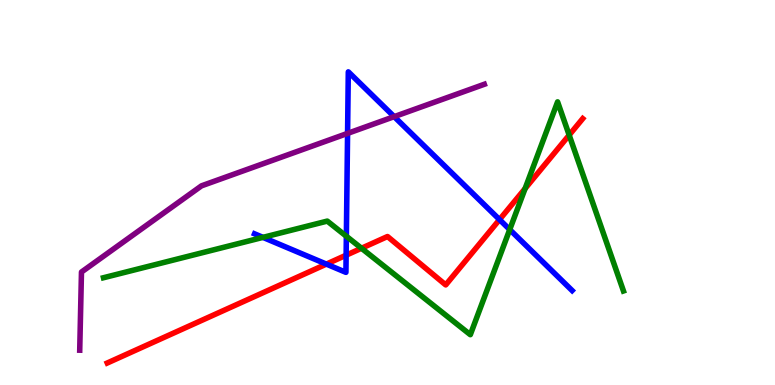[{'lines': ['blue', 'red'], 'intersections': [{'x': 4.21, 'y': 3.14}, {'x': 4.47, 'y': 3.37}, {'x': 6.45, 'y': 4.3}]}, {'lines': ['green', 'red'], 'intersections': [{'x': 4.66, 'y': 3.55}, {'x': 6.78, 'y': 5.1}, {'x': 7.34, 'y': 6.49}]}, {'lines': ['purple', 'red'], 'intersections': []}, {'lines': ['blue', 'green'], 'intersections': [{'x': 3.39, 'y': 3.83}, {'x': 4.47, 'y': 3.86}, {'x': 6.58, 'y': 4.04}]}, {'lines': ['blue', 'purple'], 'intersections': [{'x': 4.48, 'y': 6.54}, {'x': 5.09, 'y': 6.97}]}, {'lines': ['green', 'purple'], 'intersections': []}]